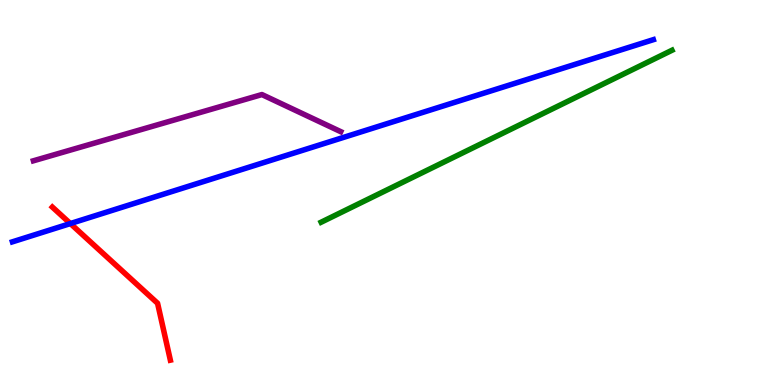[{'lines': ['blue', 'red'], 'intersections': [{'x': 0.908, 'y': 4.19}]}, {'lines': ['green', 'red'], 'intersections': []}, {'lines': ['purple', 'red'], 'intersections': []}, {'lines': ['blue', 'green'], 'intersections': []}, {'lines': ['blue', 'purple'], 'intersections': []}, {'lines': ['green', 'purple'], 'intersections': []}]